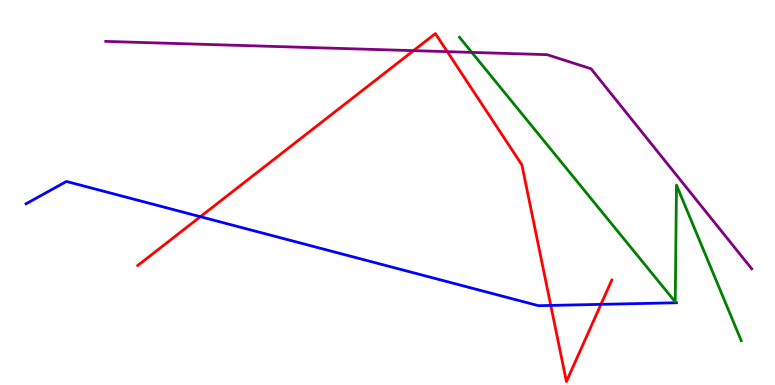[{'lines': ['blue', 'red'], 'intersections': [{'x': 2.59, 'y': 4.37}, {'x': 7.11, 'y': 2.07}, {'x': 7.75, 'y': 2.09}]}, {'lines': ['green', 'red'], 'intersections': []}, {'lines': ['purple', 'red'], 'intersections': [{'x': 5.34, 'y': 8.68}, {'x': 5.77, 'y': 8.66}]}, {'lines': ['blue', 'green'], 'intersections': []}, {'lines': ['blue', 'purple'], 'intersections': []}, {'lines': ['green', 'purple'], 'intersections': [{'x': 6.09, 'y': 8.64}]}]